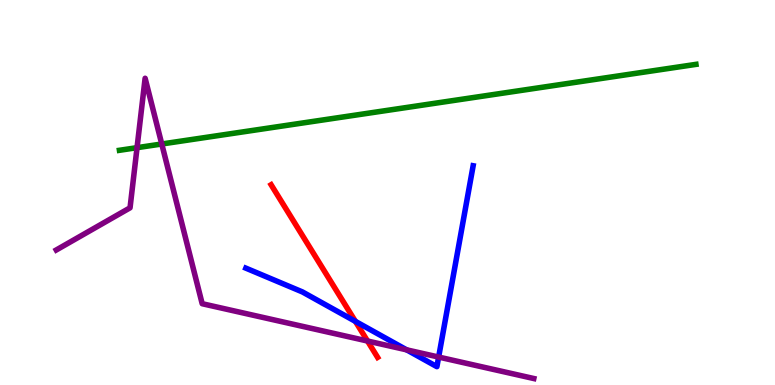[{'lines': ['blue', 'red'], 'intersections': [{'x': 4.59, 'y': 1.65}]}, {'lines': ['green', 'red'], 'intersections': []}, {'lines': ['purple', 'red'], 'intersections': [{'x': 4.74, 'y': 1.14}]}, {'lines': ['blue', 'green'], 'intersections': []}, {'lines': ['blue', 'purple'], 'intersections': [{'x': 5.25, 'y': 0.913}, {'x': 5.66, 'y': 0.726}]}, {'lines': ['green', 'purple'], 'intersections': [{'x': 1.77, 'y': 6.16}, {'x': 2.09, 'y': 6.26}]}]